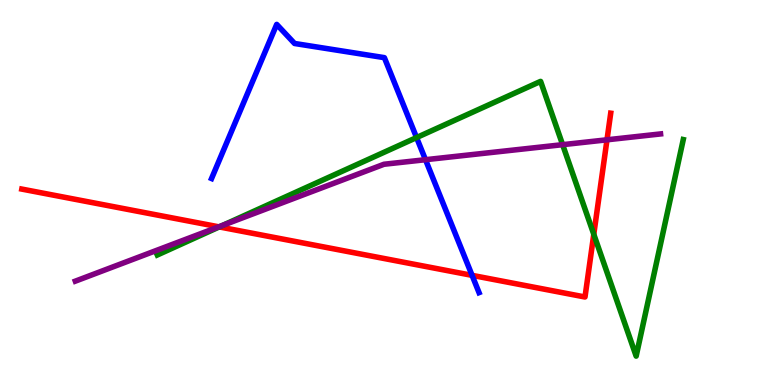[{'lines': ['blue', 'red'], 'intersections': [{'x': 6.09, 'y': 2.85}]}, {'lines': ['green', 'red'], 'intersections': [{'x': 2.83, 'y': 4.11}, {'x': 7.66, 'y': 3.91}]}, {'lines': ['purple', 'red'], 'intersections': [{'x': 2.82, 'y': 4.11}, {'x': 7.83, 'y': 6.37}]}, {'lines': ['blue', 'green'], 'intersections': [{'x': 5.38, 'y': 6.43}]}, {'lines': ['blue', 'purple'], 'intersections': [{'x': 5.49, 'y': 5.85}]}, {'lines': ['green', 'purple'], 'intersections': [{'x': 2.88, 'y': 4.15}, {'x': 7.26, 'y': 6.24}]}]